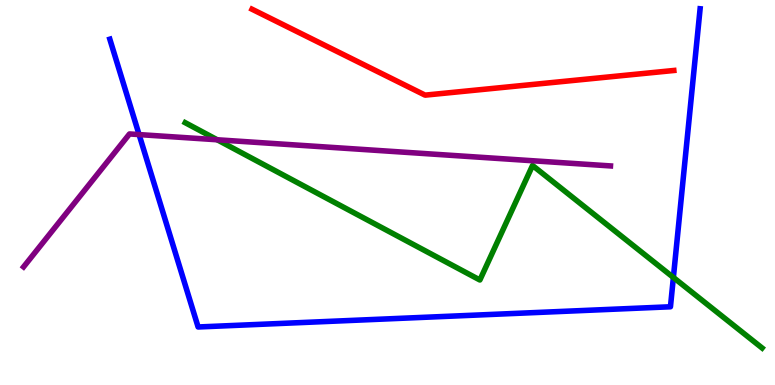[{'lines': ['blue', 'red'], 'intersections': []}, {'lines': ['green', 'red'], 'intersections': []}, {'lines': ['purple', 'red'], 'intersections': []}, {'lines': ['blue', 'green'], 'intersections': [{'x': 8.69, 'y': 2.79}]}, {'lines': ['blue', 'purple'], 'intersections': [{'x': 1.79, 'y': 6.5}]}, {'lines': ['green', 'purple'], 'intersections': [{'x': 2.8, 'y': 6.37}]}]